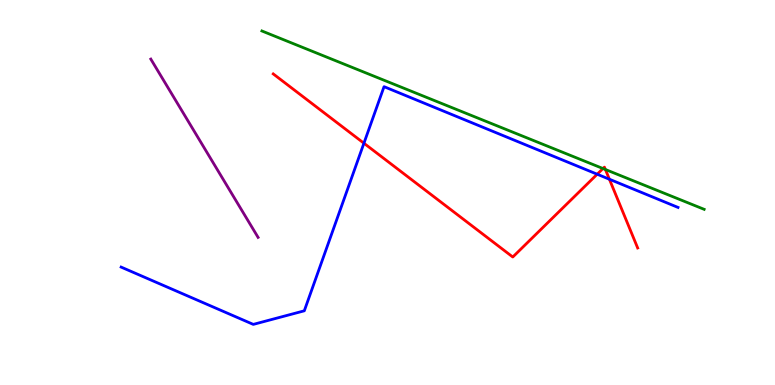[{'lines': ['blue', 'red'], 'intersections': [{'x': 4.7, 'y': 6.28}, {'x': 7.71, 'y': 5.47}, {'x': 7.86, 'y': 5.34}]}, {'lines': ['green', 'red'], 'intersections': [{'x': 7.78, 'y': 5.62}, {'x': 7.81, 'y': 5.6}]}, {'lines': ['purple', 'red'], 'intersections': []}, {'lines': ['blue', 'green'], 'intersections': []}, {'lines': ['blue', 'purple'], 'intersections': []}, {'lines': ['green', 'purple'], 'intersections': []}]